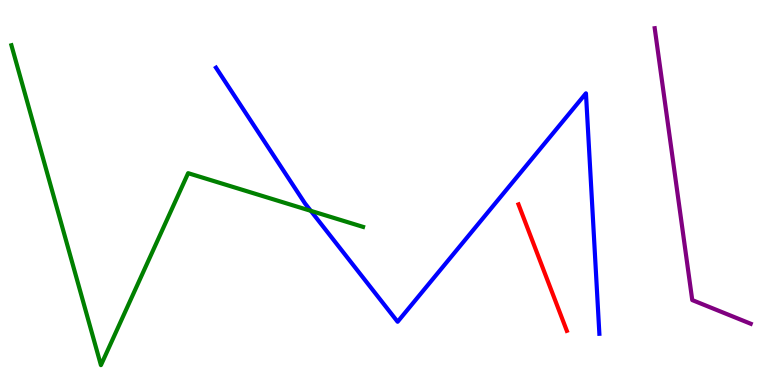[{'lines': ['blue', 'red'], 'intersections': []}, {'lines': ['green', 'red'], 'intersections': []}, {'lines': ['purple', 'red'], 'intersections': []}, {'lines': ['blue', 'green'], 'intersections': [{'x': 4.01, 'y': 4.52}]}, {'lines': ['blue', 'purple'], 'intersections': []}, {'lines': ['green', 'purple'], 'intersections': []}]